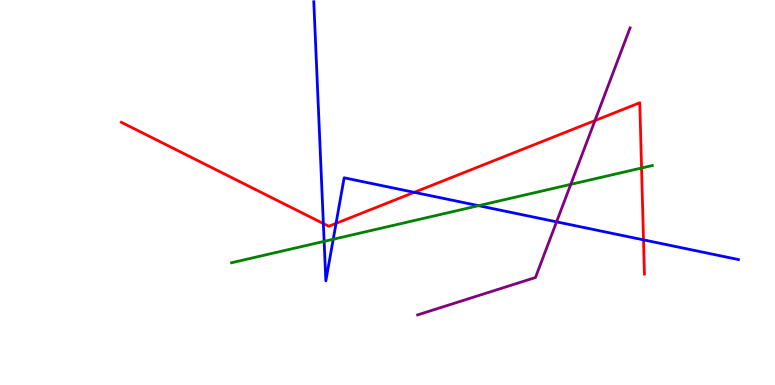[{'lines': ['blue', 'red'], 'intersections': [{'x': 4.17, 'y': 4.19}, {'x': 4.34, 'y': 4.2}, {'x': 5.34, 'y': 5.0}, {'x': 8.3, 'y': 3.77}]}, {'lines': ['green', 'red'], 'intersections': [{'x': 8.28, 'y': 5.64}]}, {'lines': ['purple', 'red'], 'intersections': [{'x': 7.68, 'y': 6.87}]}, {'lines': ['blue', 'green'], 'intersections': [{'x': 4.18, 'y': 3.73}, {'x': 4.3, 'y': 3.79}, {'x': 6.18, 'y': 4.66}]}, {'lines': ['blue', 'purple'], 'intersections': [{'x': 7.18, 'y': 4.24}]}, {'lines': ['green', 'purple'], 'intersections': [{'x': 7.36, 'y': 5.21}]}]